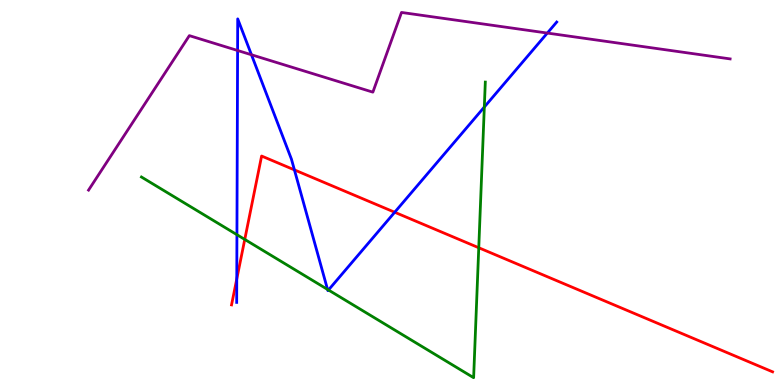[{'lines': ['blue', 'red'], 'intersections': [{'x': 3.06, 'y': 2.75}, {'x': 3.8, 'y': 5.59}, {'x': 5.09, 'y': 4.49}]}, {'lines': ['green', 'red'], 'intersections': [{'x': 3.16, 'y': 3.78}, {'x': 6.18, 'y': 3.57}]}, {'lines': ['purple', 'red'], 'intersections': []}, {'lines': ['blue', 'green'], 'intersections': [{'x': 3.06, 'y': 3.9}, {'x': 4.23, 'y': 2.48}, {'x': 4.24, 'y': 2.47}, {'x': 6.25, 'y': 7.22}]}, {'lines': ['blue', 'purple'], 'intersections': [{'x': 3.07, 'y': 8.69}, {'x': 3.24, 'y': 8.58}, {'x': 7.06, 'y': 9.14}]}, {'lines': ['green', 'purple'], 'intersections': []}]